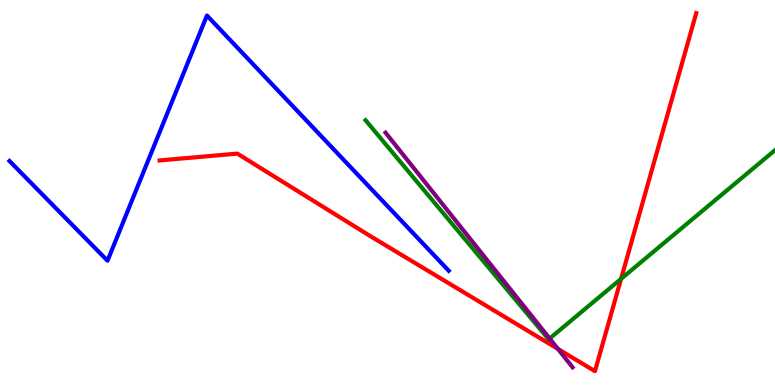[{'lines': ['blue', 'red'], 'intersections': []}, {'lines': ['green', 'red'], 'intersections': [{'x': 8.01, 'y': 2.76}]}, {'lines': ['purple', 'red'], 'intersections': [{'x': 7.2, 'y': 0.938}]}, {'lines': ['blue', 'green'], 'intersections': []}, {'lines': ['blue', 'purple'], 'intersections': []}, {'lines': ['green', 'purple'], 'intersections': [{'x': 7.09, 'y': 1.21}]}]